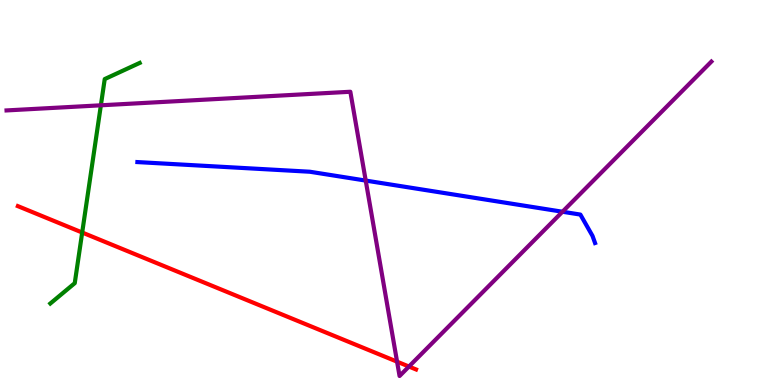[{'lines': ['blue', 'red'], 'intersections': []}, {'lines': ['green', 'red'], 'intersections': [{'x': 1.06, 'y': 3.96}]}, {'lines': ['purple', 'red'], 'intersections': [{'x': 5.12, 'y': 0.606}, {'x': 5.28, 'y': 0.48}]}, {'lines': ['blue', 'green'], 'intersections': []}, {'lines': ['blue', 'purple'], 'intersections': [{'x': 4.72, 'y': 5.31}, {'x': 7.26, 'y': 4.5}]}, {'lines': ['green', 'purple'], 'intersections': [{'x': 1.3, 'y': 7.26}]}]